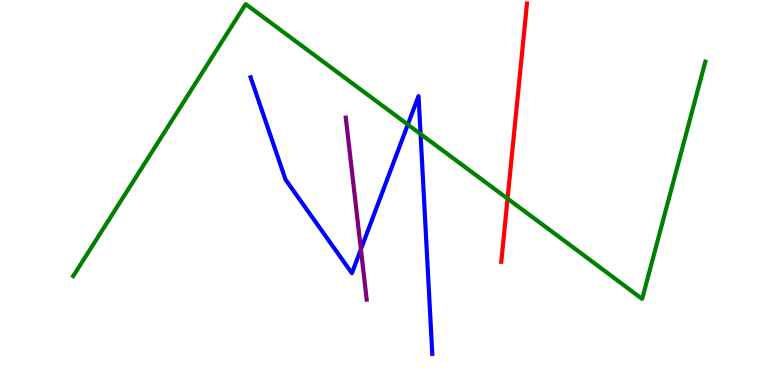[{'lines': ['blue', 'red'], 'intersections': []}, {'lines': ['green', 'red'], 'intersections': [{'x': 6.55, 'y': 4.84}]}, {'lines': ['purple', 'red'], 'intersections': []}, {'lines': ['blue', 'green'], 'intersections': [{'x': 5.26, 'y': 6.76}, {'x': 5.43, 'y': 6.52}]}, {'lines': ['blue', 'purple'], 'intersections': [{'x': 4.66, 'y': 3.52}]}, {'lines': ['green', 'purple'], 'intersections': []}]